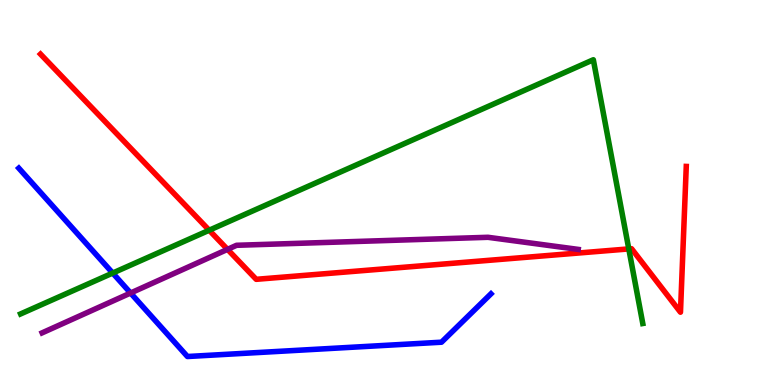[{'lines': ['blue', 'red'], 'intersections': []}, {'lines': ['green', 'red'], 'intersections': [{'x': 2.7, 'y': 4.02}, {'x': 8.11, 'y': 3.53}]}, {'lines': ['purple', 'red'], 'intersections': [{'x': 2.94, 'y': 3.52}]}, {'lines': ['blue', 'green'], 'intersections': [{'x': 1.45, 'y': 2.91}]}, {'lines': ['blue', 'purple'], 'intersections': [{'x': 1.68, 'y': 2.39}]}, {'lines': ['green', 'purple'], 'intersections': []}]